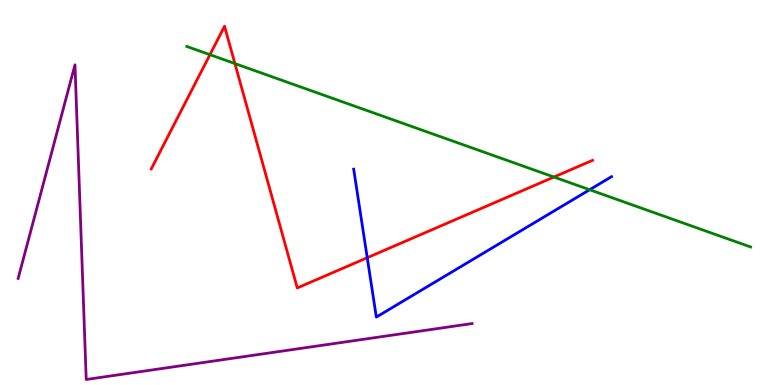[{'lines': ['blue', 'red'], 'intersections': [{'x': 4.74, 'y': 3.31}]}, {'lines': ['green', 'red'], 'intersections': [{'x': 2.71, 'y': 8.58}, {'x': 3.03, 'y': 8.35}, {'x': 7.15, 'y': 5.4}]}, {'lines': ['purple', 'red'], 'intersections': []}, {'lines': ['blue', 'green'], 'intersections': [{'x': 7.61, 'y': 5.07}]}, {'lines': ['blue', 'purple'], 'intersections': []}, {'lines': ['green', 'purple'], 'intersections': []}]